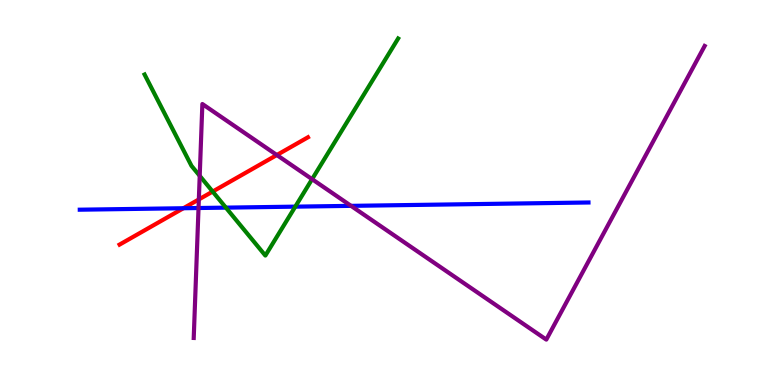[{'lines': ['blue', 'red'], 'intersections': [{'x': 2.37, 'y': 4.59}]}, {'lines': ['green', 'red'], 'intersections': [{'x': 2.74, 'y': 5.02}]}, {'lines': ['purple', 'red'], 'intersections': [{'x': 2.57, 'y': 4.82}, {'x': 3.57, 'y': 5.97}]}, {'lines': ['blue', 'green'], 'intersections': [{'x': 2.91, 'y': 4.61}, {'x': 3.81, 'y': 4.63}]}, {'lines': ['blue', 'purple'], 'intersections': [{'x': 2.56, 'y': 4.6}, {'x': 4.53, 'y': 4.65}]}, {'lines': ['green', 'purple'], 'intersections': [{'x': 2.58, 'y': 5.43}, {'x': 4.03, 'y': 5.35}]}]